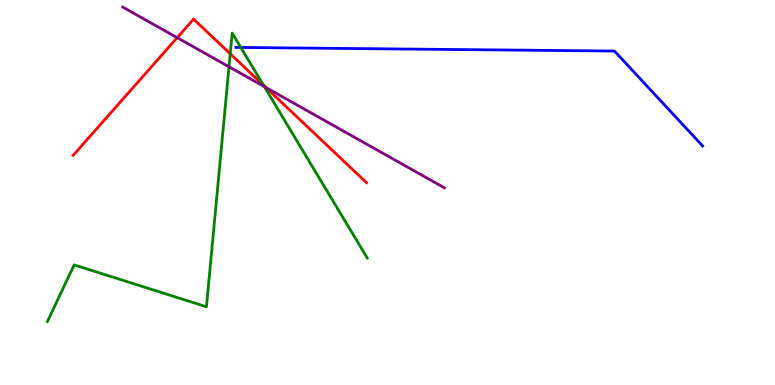[{'lines': ['blue', 'red'], 'intersections': []}, {'lines': ['green', 'red'], 'intersections': [{'x': 2.97, 'y': 8.6}, {'x': 3.4, 'y': 7.79}]}, {'lines': ['purple', 'red'], 'intersections': [{'x': 2.29, 'y': 9.02}, {'x': 3.43, 'y': 7.73}]}, {'lines': ['blue', 'green'], 'intersections': [{'x': 3.11, 'y': 8.77}]}, {'lines': ['blue', 'purple'], 'intersections': []}, {'lines': ['green', 'purple'], 'intersections': [{'x': 2.95, 'y': 8.27}, {'x': 3.41, 'y': 7.75}]}]